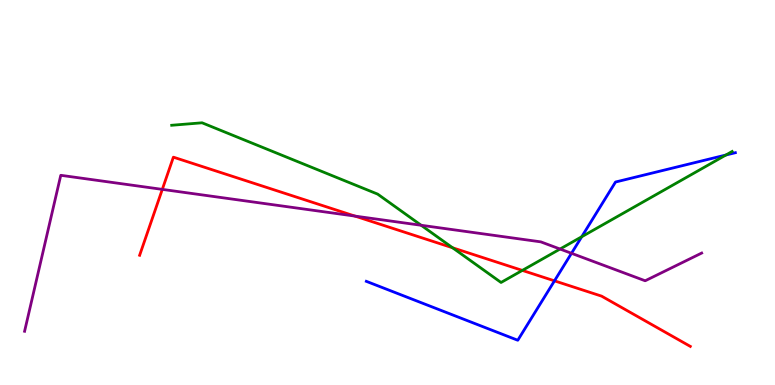[{'lines': ['blue', 'red'], 'intersections': [{'x': 7.15, 'y': 2.71}]}, {'lines': ['green', 'red'], 'intersections': [{'x': 5.84, 'y': 3.56}, {'x': 6.74, 'y': 2.98}]}, {'lines': ['purple', 'red'], 'intersections': [{'x': 2.09, 'y': 5.08}, {'x': 4.58, 'y': 4.39}]}, {'lines': ['blue', 'green'], 'intersections': [{'x': 7.51, 'y': 3.85}, {'x': 9.37, 'y': 5.97}]}, {'lines': ['blue', 'purple'], 'intersections': [{'x': 7.37, 'y': 3.42}]}, {'lines': ['green', 'purple'], 'intersections': [{'x': 5.43, 'y': 4.15}, {'x': 7.23, 'y': 3.53}]}]